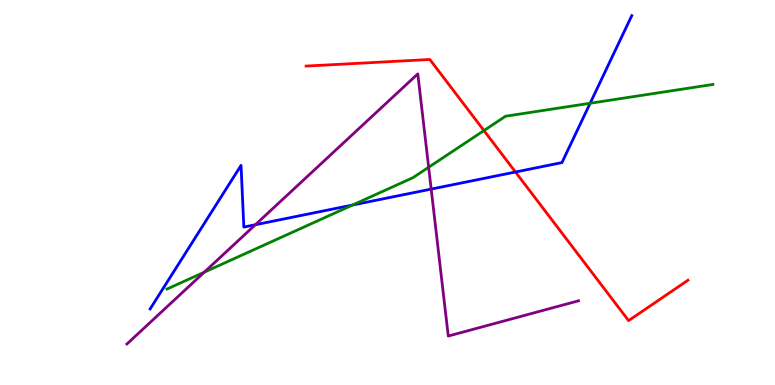[{'lines': ['blue', 'red'], 'intersections': [{'x': 6.65, 'y': 5.53}]}, {'lines': ['green', 'red'], 'intersections': [{'x': 6.24, 'y': 6.61}]}, {'lines': ['purple', 'red'], 'intersections': []}, {'lines': ['blue', 'green'], 'intersections': [{'x': 4.55, 'y': 4.67}, {'x': 7.61, 'y': 7.32}]}, {'lines': ['blue', 'purple'], 'intersections': [{'x': 3.3, 'y': 4.16}, {'x': 5.56, 'y': 5.09}]}, {'lines': ['green', 'purple'], 'intersections': [{'x': 2.64, 'y': 2.93}, {'x': 5.53, 'y': 5.66}]}]